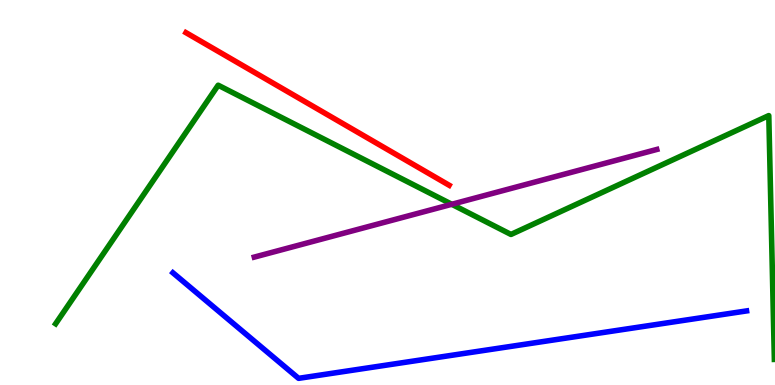[{'lines': ['blue', 'red'], 'intersections': []}, {'lines': ['green', 'red'], 'intersections': []}, {'lines': ['purple', 'red'], 'intersections': []}, {'lines': ['blue', 'green'], 'intersections': []}, {'lines': ['blue', 'purple'], 'intersections': []}, {'lines': ['green', 'purple'], 'intersections': [{'x': 5.83, 'y': 4.69}]}]